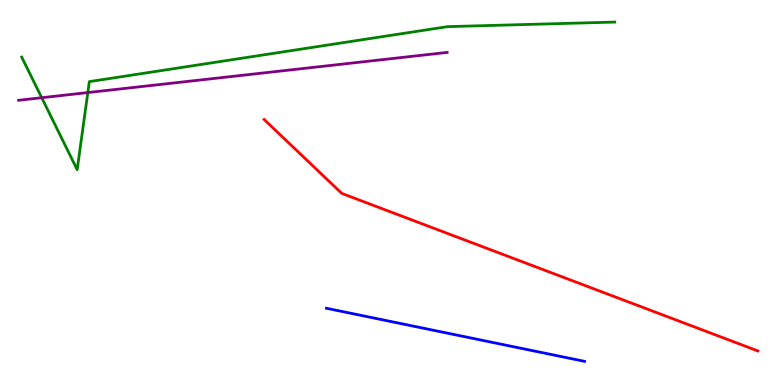[{'lines': ['blue', 'red'], 'intersections': []}, {'lines': ['green', 'red'], 'intersections': []}, {'lines': ['purple', 'red'], 'intersections': []}, {'lines': ['blue', 'green'], 'intersections': []}, {'lines': ['blue', 'purple'], 'intersections': []}, {'lines': ['green', 'purple'], 'intersections': [{'x': 0.538, 'y': 7.46}, {'x': 1.13, 'y': 7.6}]}]